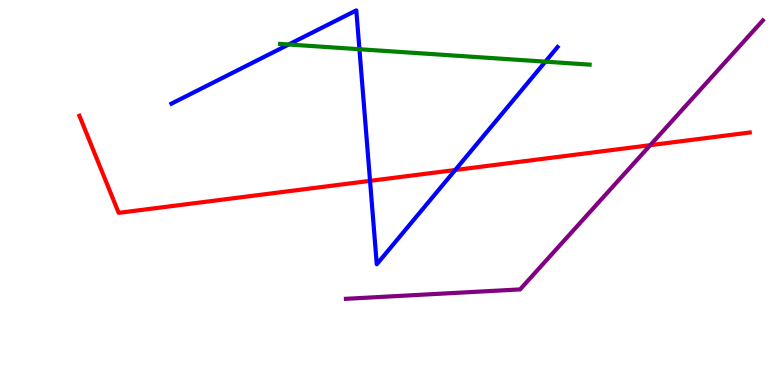[{'lines': ['blue', 'red'], 'intersections': [{'x': 4.77, 'y': 5.3}, {'x': 5.87, 'y': 5.58}]}, {'lines': ['green', 'red'], 'intersections': []}, {'lines': ['purple', 'red'], 'intersections': [{'x': 8.39, 'y': 6.23}]}, {'lines': ['blue', 'green'], 'intersections': [{'x': 3.73, 'y': 8.84}, {'x': 4.64, 'y': 8.72}, {'x': 7.04, 'y': 8.4}]}, {'lines': ['blue', 'purple'], 'intersections': []}, {'lines': ['green', 'purple'], 'intersections': []}]